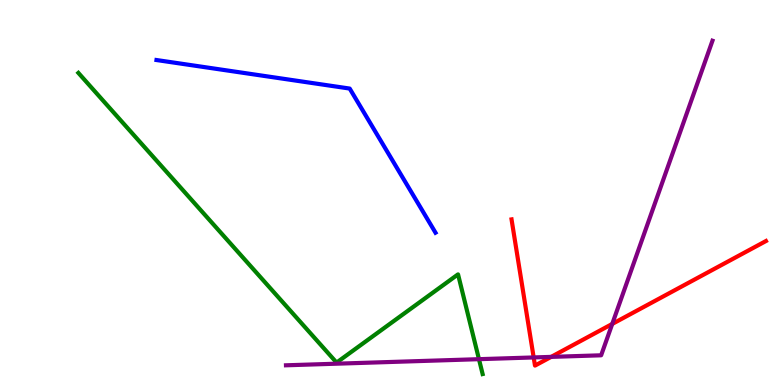[{'lines': ['blue', 'red'], 'intersections': []}, {'lines': ['green', 'red'], 'intersections': []}, {'lines': ['purple', 'red'], 'intersections': [{'x': 6.89, 'y': 0.716}, {'x': 7.11, 'y': 0.73}, {'x': 7.9, 'y': 1.59}]}, {'lines': ['blue', 'green'], 'intersections': []}, {'lines': ['blue', 'purple'], 'intersections': []}, {'lines': ['green', 'purple'], 'intersections': [{'x': 6.18, 'y': 0.671}]}]